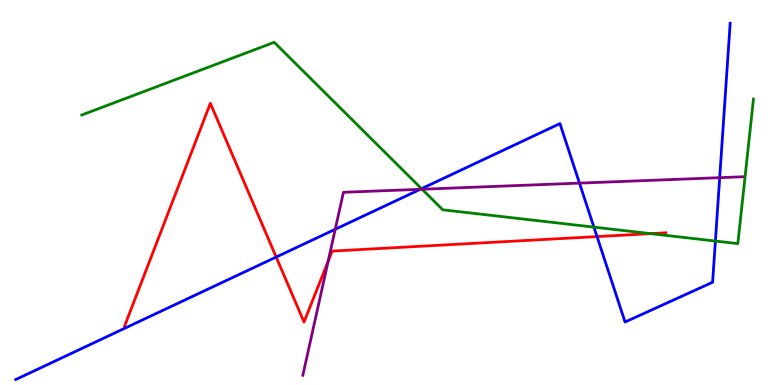[{'lines': ['blue', 'red'], 'intersections': [{'x': 3.56, 'y': 3.32}, {'x': 7.7, 'y': 3.85}]}, {'lines': ['green', 'red'], 'intersections': [{'x': 8.4, 'y': 3.93}]}, {'lines': ['purple', 'red'], 'intersections': [{'x': 4.23, 'y': 3.21}]}, {'lines': ['blue', 'green'], 'intersections': [{'x': 5.44, 'y': 5.1}, {'x': 7.66, 'y': 4.1}, {'x': 9.23, 'y': 3.74}]}, {'lines': ['blue', 'purple'], 'intersections': [{'x': 4.33, 'y': 4.04}, {'x': 5.42, 'y': 5.08}, {'x': 7.48, 'y': 5.24}, {'x': 9.29, 'y': 5.39}]}, {'lines': ['green', 'purple'], 'intersections': [{'x': 5.45, 'y': 5.08}]}]